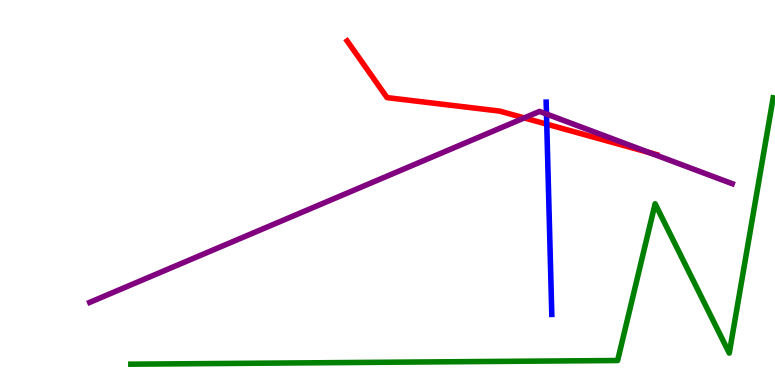[{'lines': ['blue', 'red'], 'intersections': [{'x': 7.05, 'y': 6.77}]}, {'lines': ['green', 'red'], 'intersections': []}, {'lines': ['purple', 'red'], 'intersections': [{'x': 6.76, 'y': 6.94}, {'x': 8.38, 'y': 6.04}]}, {'lines': ['blue', 'green'], 'intersections': []}, {'lines': ['blue', 'purple'], 'intersections': [{'x': 7.05, 'y': 7.04}]}, {'lines': ['green', 'purple'], 'intersections': []}]